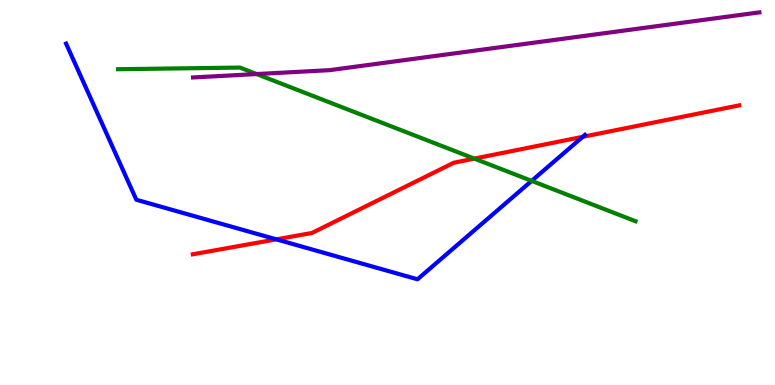[{'lines': ['blue', 'red'], 'intersections': [{'x': 3.57, 'y': 3.78}, {'x': 7.52, 'y': 6.45}]}, {'lines': ['green', 'red'], 'intersections': [{'x': 6.12, 'y': 5.88}]}, {'lines': ['purple', 'red'], 'intersections': []}, {'lines': ['blue', 'green'], 'intersections': [{'x': 6.86, 'y': 5.3}]}, {'lines': ['blue', 'purple'], 'intersections': []}, {'lines': ['green', 'purple'], 'intersections': [{'x': 3.31, 'y': 8.08}]}]